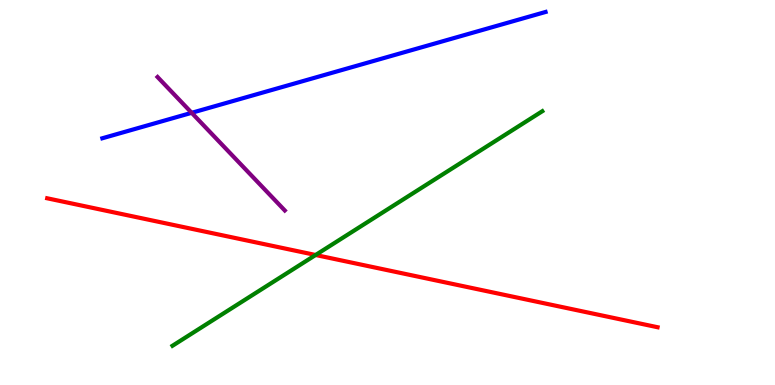[{'lines': ['blue', 'red'], 'intersections': []}, {'lines': ['green', 'red'], 'intersections': [{'x': 4.07, 'y': 3.38}]}, {'lines': ['purple', 'red'], 'intersections': []}, {'lines': ['blue', 'green'], 'intersections': []}, {'lines': ['blue', 'purple'], 'intersections': [{'x': 2.47, 'y': 7.07}]}, {'lines': ['green', 'purple'], 'intersections': []}]